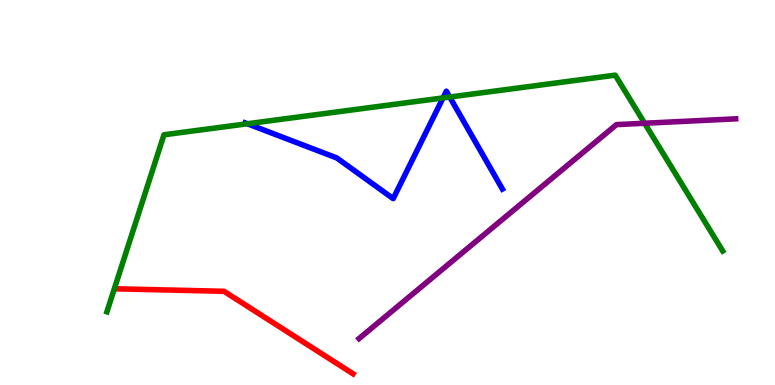[{'lines': ['blue', 'red'], 'intersections': []}, {'lines': ['green', 'red'], 'intersections': []}, {'lines': ['purple', 'red'], 'intersections': []}, {'lines': ['blue', 'green'], 'intersections': [{'x': 3.19, 'y': 6.79}, {'x': 5.72, 'y': 7.46}, {'x': 5.8, 'y': 7.48}]}, {'lines': ['blue', 'purple'], 'intersections': []}, {'lines': ['green', 'purple'], 'intersections': [{'x': 8.32, 'y': 6.8}]}]